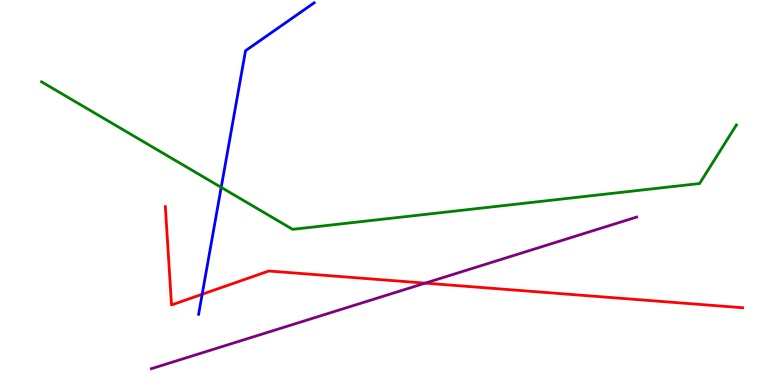[{'lines': ['blue', 'red'], 'intersections': [{'x': 2.61, 'y': 2.36}]}, {'lines': ['green', 'red'], 'intersections': []}, {'lines': ['purple', 'red'], 'intersections': [{'x': 5.49, 'y': 2.65}]}, {'lines': ['blue', 'green'], 'intersections': [{'x': 2.85, 'y': 5.13}]}, {'lines': ['blue', 'purple'], 'intersections': []}, {'lines': ['green', 'purple'], 'intersections': []}]